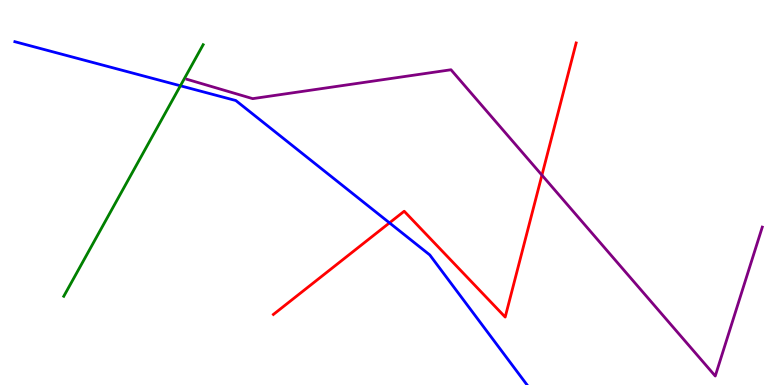[{'lines': ['blue', 'red'], 'intersections': [{'x': 5.03, 'y': 4.21}]}, {'lines': ['green', 'red'], 'intersections': []}, {'lines': ['purple', 'red'], 'intersections': [{'x': 6.99, 'y': 5.45}]}, {'lines': ['blue', 'green'], 'intersections': [{'x': 2.33, 'y': 7.77}]}, {'lines': ['blue', 'purple'], 'intersections': []}, {'lines': ['green', 'purple'], 'intersections': []}]